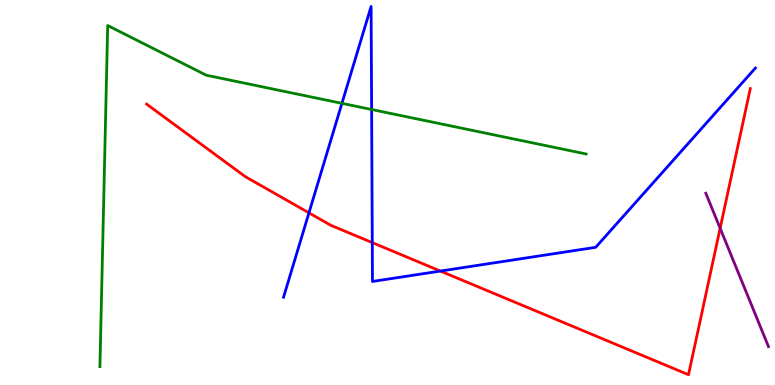[{'lines': ['blue', 'red'], 'intersections': [{'x': 3.99, 'y': 4.47}, {'x': 4.8, 'y': 3.7}, {'x': 5.68, 'y': 2.96}]}, {'lines': ['green', 'red'], 'intersections': []}, {'lines': ['purple', 'red'], 'intersections': [{'x': 9.29, 'y': 4.07}]}, {'lines': ['blue', 'green'], 'intersections': [{'x': 4.41, 'y': 7.32}, {'x': 4.8, 'y': 7.16}]}, {'lines': ['blue', 'purple'], 'intersections': []}, {'lines': ['green', 'purple'], 'intersections': []}]